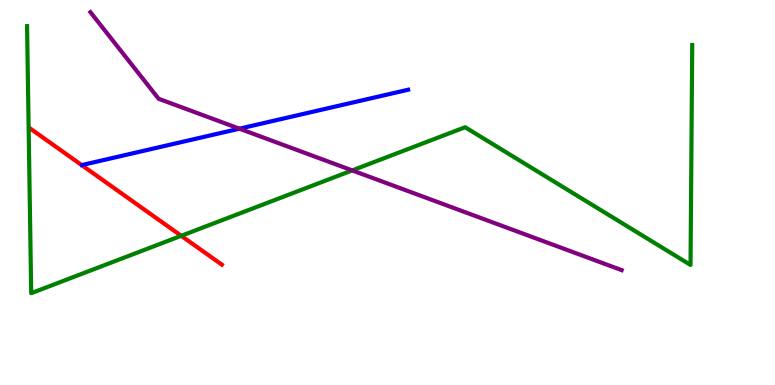[{'lines': ['blue', 'red'], 'intersections': []}, {'lines': ['green', 'red'], 'intersections': [{'x': 2.34, 'y': 3.88}]}, {'lines': ['purple', 'red'], 'intersections': []}, {'lines': ['blue', 'green'], 'intersections': []}, {'lines': ['blue', 'purple'], 'intersections': [{'x': 3.09, 'y': 6.66}]}, {'lines': ['green', 'purple'], 'intersections': [{'x': 4.54, 'y': 5.57}]}]